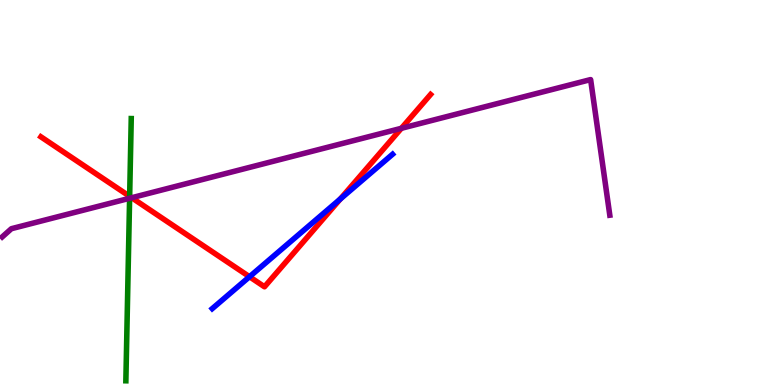[{'lines': ['blue', 'red'], 'intersections': [{'x': 3.22, 'y': 2.81}, {'x': 4.39, 'y': 4.83}]}, {'lines': ['green', 'red'], 'intersections': [{'x': 1.67, 'y': 4.9}]}, {'lines': ['purple', 'red'], 'intersections': [{'x': 1.7, 'y': 4.86}, {'x': 5.18, 'y': 6.67}]}, {'lines': ['blue', 'green'], 'intersections': []}, {'lines': ['blue', 'purple'], 'intersections': []}, {'lines': ['green', 'purple'], 'intersections': [{'x': 1.67, 'y': 4.85}]}]